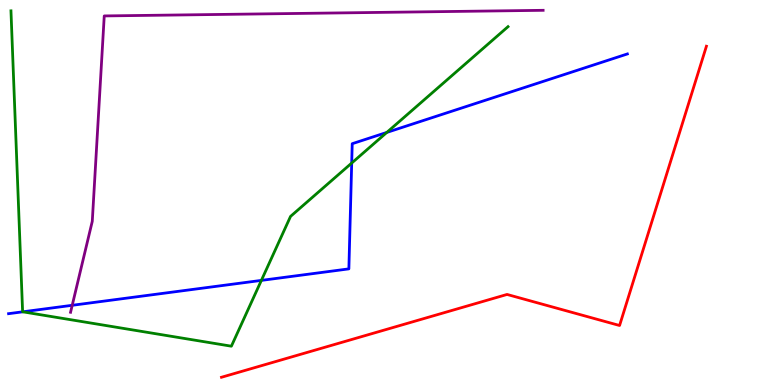[{'lines': ['blue', 'red'], 'intersections': []}, {'lines': ['green', 'red'], 'intersections': []}, {'lines': ['purple', 'red'], 'intersections': []}, {'lines': ['blue', 'green'], 'intersections': [{'x': 0.293, 'y': 1.9}, {'x': 3.37, 'y': 2.72}, {'x': 4.54, 'y': 5.77}, {'x': 4.99, 'y': 6.56}]}, {'lines': ['blue', 'purple'], 'intersections': [{'x': 0.932, 'y': 2.07}]}, {'lines': ['green', 'purple'], 'intersections': []}]